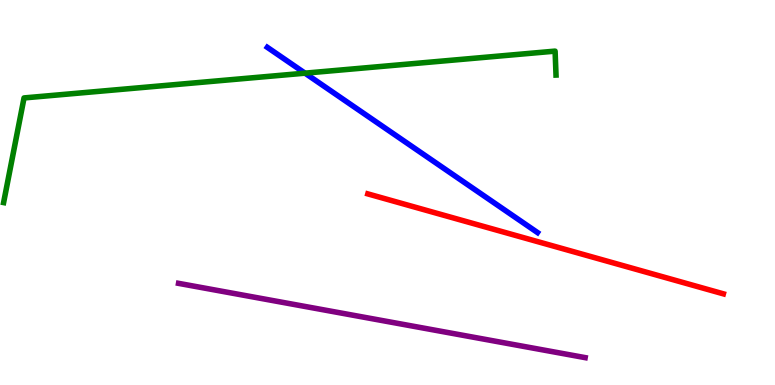[{'lines': ['blue', 'red'], 'intersections': []}, {'lines': ['green', 'red'], 'intersections': []}, {'lines': ['purple', 'red'], 'intersections': []}, {'lines': ['blue', 'green'], 'intersections': [{'x': 3.94, 'y': 8.1}]}, {'lines': ['blue', 'purple'], 'intersections': []}, {'lines': ['green', 'purple'], 'intersections': []}]